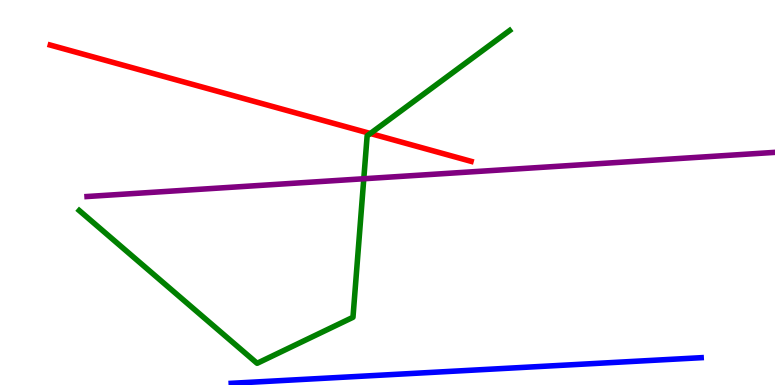[{'lines': ['blue', 'red'], 'intersections': []}, {'lines': ['green', 'red'], 'intersections': [{'x': 4.78, 'y': 6.53}]}, {'lines': ['purple', 'red'], 'intersections': []}, {'lines': ['blue', 'green'], 'intersections': []}, {'lines': ['blue', 'purple'], 'intersections': []}, {'lines': ['green', 'purple'], 'intersections': [{'x': 4.69, 'y': 5.36}]}]